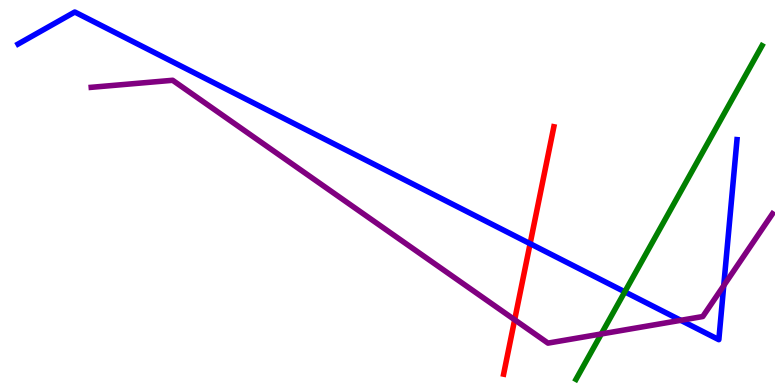[{'lines': ['blue', 'red'], 'intersections': [{'x': 6.84, 'y': 3.67}]}, {'lines': ['green', 'red'], 'intersections': []}, {'lines': ['purple', 'red'], 'intersections': [{'x': 6.64, 'y': 1.69}]}, {'lines': ['blue', 'green'], 'intersections': [{'x': 8.06, 'y': 2.42}]}, {'lines': ['blue', 'purple'], 'intersections': [{'x': 8.78, 'y': 1.68}, {'x': 9.34, 'y': 2.58}]}, {'lines': ['green', 'purple'], 'intersections': [{'x': 7.76, 'y': 1.33}]}]